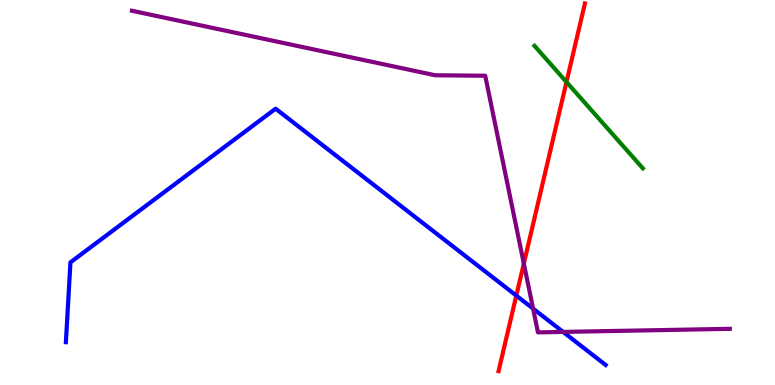[{'lines': ['blue', 'red'], 'intersections': [{'x': 6.66, 'y': 2.32}]}, {'lines': ['green', 'red'], 'intersections': [{'x': 7.31, 'y': 7.87}]}, {'lines': ['purple', 'red'], 'intersections': [{'x': 6.76, 'y': 3.15}]}, {'lines': ['blue', 'green'], 'intersections': []}, {'lines': ['blue', 'purple'], 'intersections': [{'x': 6.88, 'y': 1.98}, {'x': 7.27, 'y': 1.38}]}, {'lines': ['green', 'purple'], 'intersections': []}]